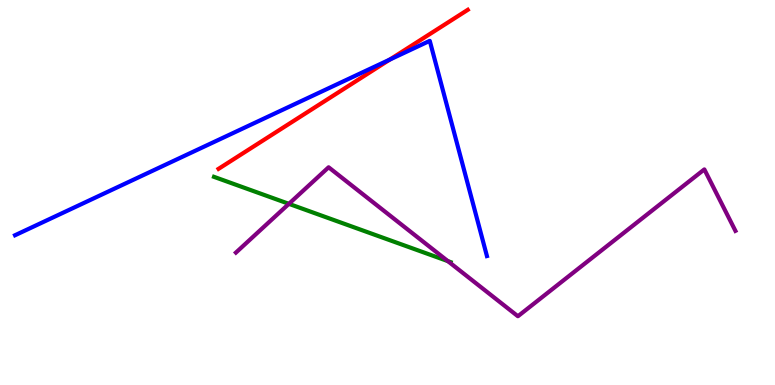[{'lines': ['blue', 'red'], 'intersections': [{'x': 5.03, 'y': 8.45}]}, {'lines': ['green', 'red'], 'intersections': []}, {'lines': ['purple', 'red'], 'intersections': []}, {'lines': ['blue', 'green'], 'intersections': []}, {'lines': ['blue', 'purple'], 'intersections': []}, {'lines': ['green', 'purple'], 'intersections': [{'x': 3.73, 'y': 4.71}, {'x': 5.78, 'y': 3.22}]}]